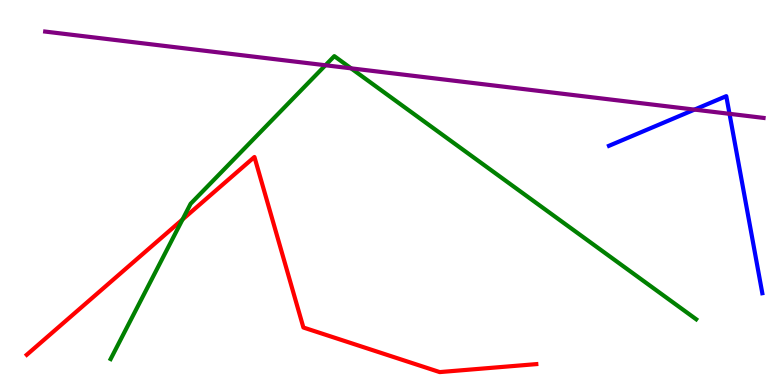[{'lines': ['blue', 'red'], 'intersections': []}, {'lines': ['green', 'red'], 'intersections': [{'x': 2.36, 'y': 4.3}]}, {'lines': ['purple', 'red'], 'intersections': []}, {'lines': ['blue', 'green'], 'intersections': []}, {'lines': ['blue', 'purple'], 'intersections': [{'x': 8.96, 'y': 7.15}, {'x': 9.41, 'y': 7.04}]}, {'lines': ['green', 'purple'], 'intersections': [{'x': 4.2, 'y': 8.31}, {'x': 4.53, 'y': 8.23}]}]